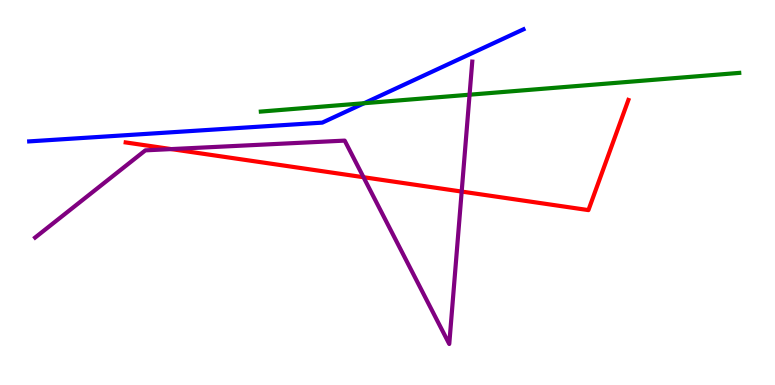[{'lines': ['blue', 'red'], 'intersections': []}, {'lines': ['green', 'red'], 'intersections': []}, {'lines': ['purple', 'red'], 'intersections': [{'x': 2.21, 'y': 6.13}, {'x': 4.69, 'y': 5.4}, {'x': 5.96, 'y': 5.02}]}, {'lines': ['blue', 'green'], 'intersections': [{'x': 4.7, 'y': 7.32}]}, {'lines': ['blue', 'purple'], 'intersections': []}, {'lines': ['green', 'purple'], 'intersections': [{'x': 6.06, 'y': 7.54}]}]